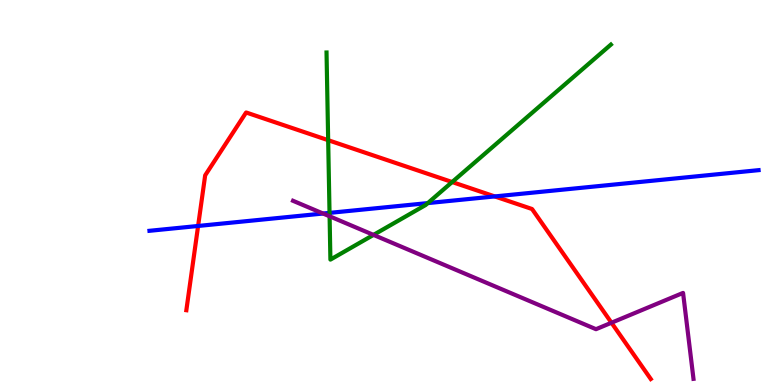[{'lines': ['blue', 'red'], 'intersections': [{'x': 2.56, 'y': 4.13}, {'x': 6.38, 'y': 4.9}]}, {'lines': ['green', 'red'], 'intersections': [{'x': 4.23, 'y': 6.36}, {'x': 5.83, 'y': 5.27}]}, {'lines': ['purple', 'red'], 'intersections': [{'x': 7.89, 'y': 1.62}]}, {'lines': ['blue', 'green'], 'intersections': [{'x': 4.25, 'y': 4.47}, {'x': 5.52, 'y': 4.72}]}, {'lines': ['blue', 'purple'], 'intersections': [{'x': 4.17, 'y': 4.45}]}, {'lines': ['green', 'purple'], 'intersections': [{'x': 4.25, 'y': 4.38}, {'x': 4.82, 'y': 3.9}]}]